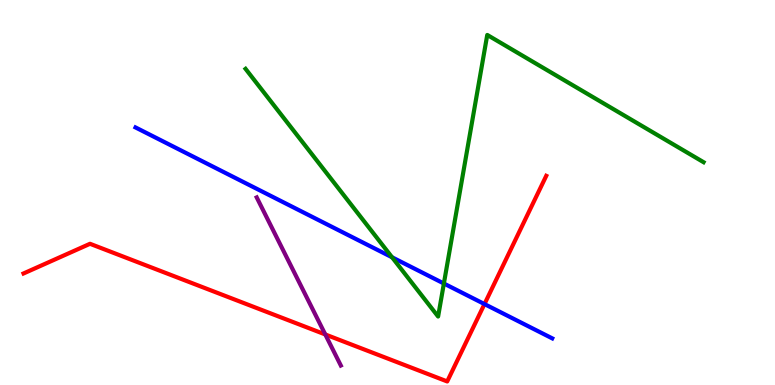[{'lines': ['blue', 'red'], 'intersections': [{'x': 6.25, 'y': 2.1}]}, {'lines': ['green', 'red'], 'intersections': []}, {'lines': ['purple', 'red'], 'intersections': [{'x': 4.2, 'y': 1.31}]}, {'lines': ['blue', 'green'], 'intersections': [{'x': 5.06, 'y': 3.32}, {'x': 5.73, 'y': 2.64}]}, {'lines': ['blue', 'purple'], 'intersections': []}, {'lines': ['green', 'purple'], 'intersections': []}]